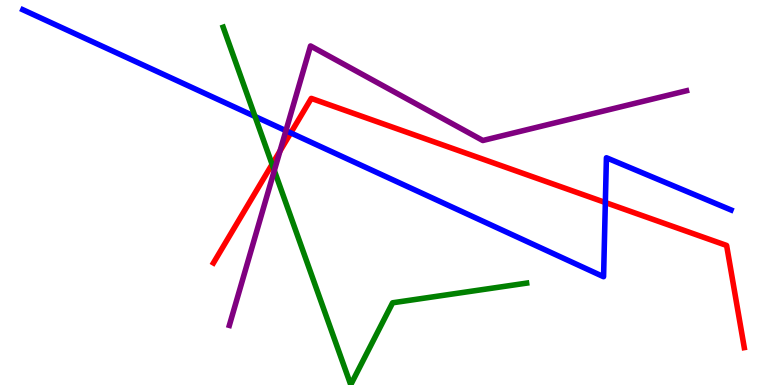[{'lines': ['blue', 'red'], 'intersections': [{'x': 3.75, 'y': 6.55}, {'x': 7.81, 'y': 4.74}]}, {'lines': ['green', 'red'], 'intersections': [{'x': 3.51, 'y': 5.73}]}, {'lines': ['purple', 'red'], 'intersections': [{'x': 3.61, 'y': 6.08}]}, {'lines': ['blue', 'green'], 'intersections': [{'x': 3.29, 'y': 6.97}]}, {'lines': ['blue', 'purple'], 'intersections': [{'x': 3.69, 'y': 6.61}]}, {'lines': ['green', 'purple'], 'intersections': [{'x': 3.54, 'y': 5.57}]}]